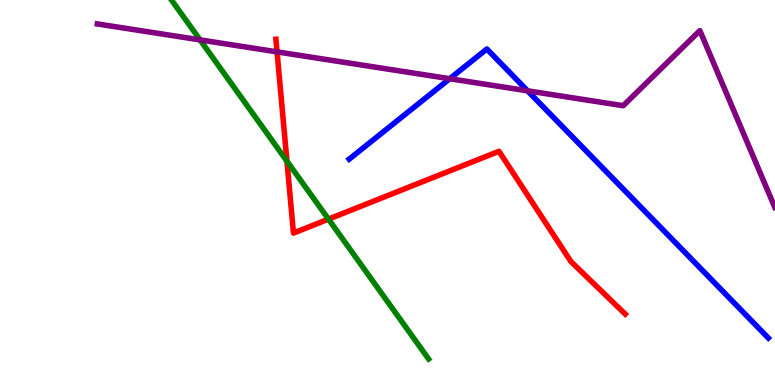[{'lines': ['blue', 'red'], 'intersections': []}, {'lines': ['green', 'red'], 'intersections': [{'x': 3.7, 'y': 5.81}, {'x': 4.24, 'y': 4.31}]}, {'lines': ['purple', 'red'], 'intersections': [{'x': 3.57, 'y': 8.65}]}, {'lines': ['blue', 'green'], 'intersections': []}, {'lines': ['blue', 'purple'], 'intersections': [{'x': 5.8, 'y': 7.96}, {'x': 6.81, 'y': 7.64}]}, {'lines': ['green', 'purple'], 'intersections': [{'x': 2.58, 'y': 8.96}]}]